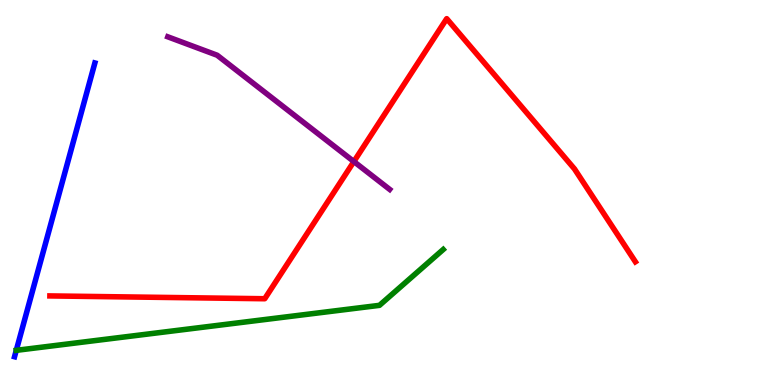[{'lines': ['blue', 'red'], 'intersections': []}, {'lines': ['green', 'red'], 'intersections': []}, {'lines': ['purple', 'red'], 'intersections': [{'x': 4.57, 'y': 5.8}]}, {'lines': ['blue', 'green'], 'intersections': [{'x': 0.21, 'y': 0.9}]}, {'lines': ['blue', 'purple'], 'intersections': []}, {'lines': ['green', 'purple'], 'intersections': []}]